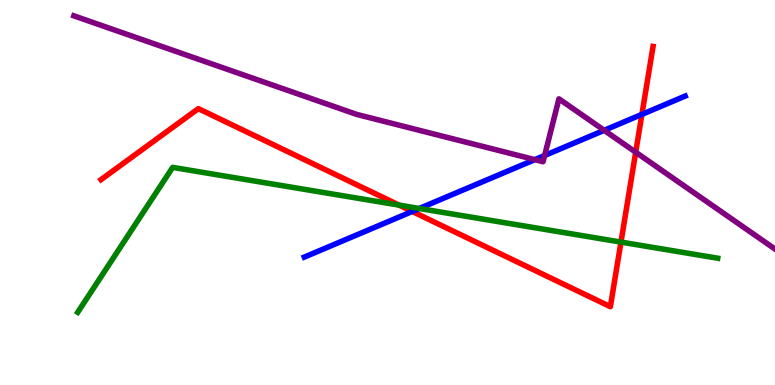[{'lines': ['blue', 'red'], 'intersections': [{'x': 5.32, 'y': 4.51}, {'x': 8.28, 'y': 7.03}]}, {'lines': ['green', 'red'], 'intersections': [{'x': 5.15, 'y': 4.67}, {'x': 8.01, 'y': 3.71}]}, {'lines': ['purple', 'red'], 'intersections': [{'x': 8.2, 'y': 6.05}]}, {'lines': ['blue', 'green'], 'intersections': [{'x': 5.41, 'y': 4.59}]}, {'lines': ['blue', 'purple'], 'intersections': [{'x': 6.9, 'y': 5.85}, {'x': 7.03, 'y': 5.96}, {'x': 7.8, 'y': 6.62}]}, {'lines': ['green', 'purple'], 'intersections': []}]